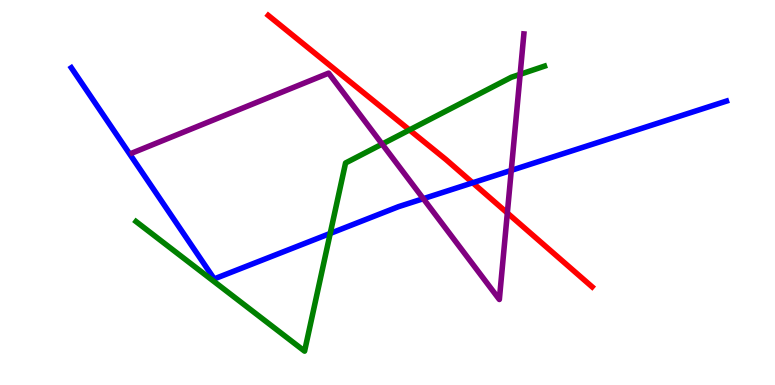[{'lines': ['blue', 'red'], 'intersections': [{'x': 6.1, 'y': 5.25}]}, {'lines': ['green', 'red'], 'intersections': [{'x': 5.28, 'y': 6.63}]}, {'lines': ['purple', 'red'], 'intersections': [{'x': 6.55, 'y': 4.47}]}, {'lines': ['blue', 'green'], 'intersections': [{'x': 4.26, 'y': 3.94}]}, {'lines': ['blue', 'purple'], 'intersections': [{'x': 5.46, 'y': 4.84}, {'x': 6.6, 'y': 5.57}]}, {'lines': ['green', 'purple'], 'intersections': [{'x': 4.93, 'y': 6.26}, {'x': 6.71, 'y': 8.07}]}]